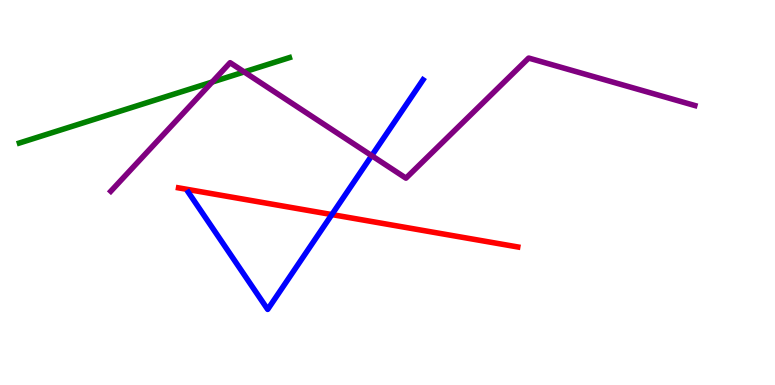[{'lines': ['blue', 'red'], 'intersections': [{'x': 4.28, 'y': 4.43}]}, {'lines': ['green', 'red'], 'intersections': []}, {'lines': ['purple', 'red'], 'intersections': []}, {'lines': ['blue', 'green'], 'intersections': []}, {'lines': ['blue', 'purple'], 'intersections': [{'x': 4.8, 'y': 5.96}]}, {'lines': ['green', 'purple'], 'intersections': [{'x': 2.74, 'y': 7.87}, {'x': 3.15, 'y': 8.13}]}]